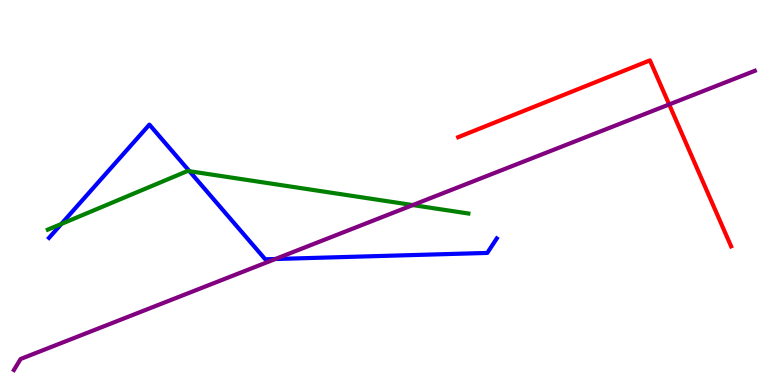[{'lines': ['blue', 'red'], 'intersections': []}, {'lines': ['green', 'red'], 'intersections': []}, {'lines': ['purple', 'red'], 'intersections': [{'x': 8.63, 'y': 7.29}]}, {'lines': ['blue', 'green'], 'intersections': [{'x': 0.792, 'y': 4.18}, {'x': 2.44, 'y': 5.55}]}, {'lines': ['blue', 'purple'], 'intersections': [{'x': 3.55, 'y': 3.27}]}, {'lines': ['green', 'purple'], 'intersections': [{'x': 5.33, 'y': 4.67}]}]